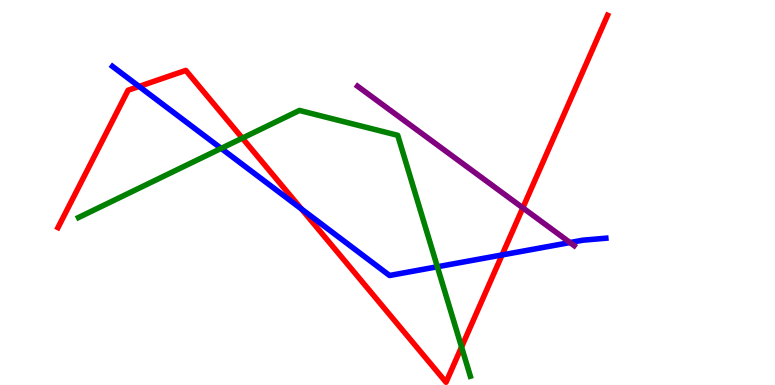[{'lines': ['blue', 'red'], 'intersections': [{'x': 1.79, 'y': 7.75}, {'x': 3.89, 'y': 4.57}, {'x': 6.48, 'y': 3.38}]}, {'lines': ['green', 'red'], 'intersections': [{'x': 3.13, 'y': 6.41}, {'x': 5.96, 'y': 0.986}]}, {'lines': ['purple', 'red'], 'intersections': [{'x': 6.75, 'y': 4.6}]}, {'lines': ['blue', 'green'], 'intersections': [{'x': 2.85, 'y': 6.15}, {'x': 5.64, 'y': 3.07}]}, {'lines': ['blue', 'purple'], 'intersections': [{'x': 7.35, 'y': 3.7}]}, {'lines': ['green', 'purple'], 'intersections': []}]